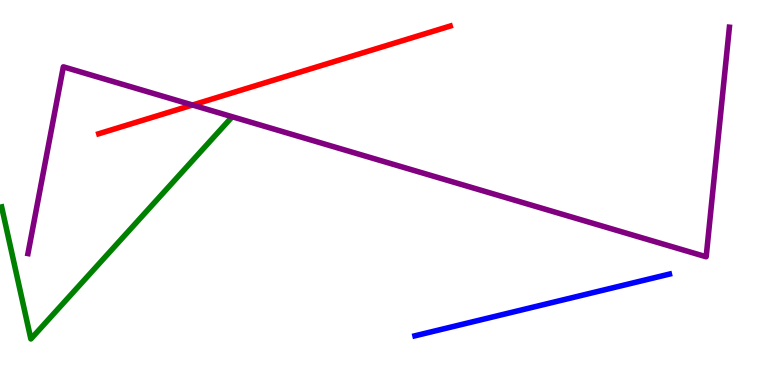[{'lines': ['blue', 'red'], 'intersections': []}, {'lines': ['green', 'red'], 'intersections': []}, {'lines': ['purple', 'red'], 'intersections': [{'x': 2.48, 'y': 7.27}]}, {'lines': ['blue', 'green'], 'intersections': []}, {'lines': ['blue', 'purple'], 'intersections': []}, {'lines': ['green', 'purple'], 'intersections': []}]